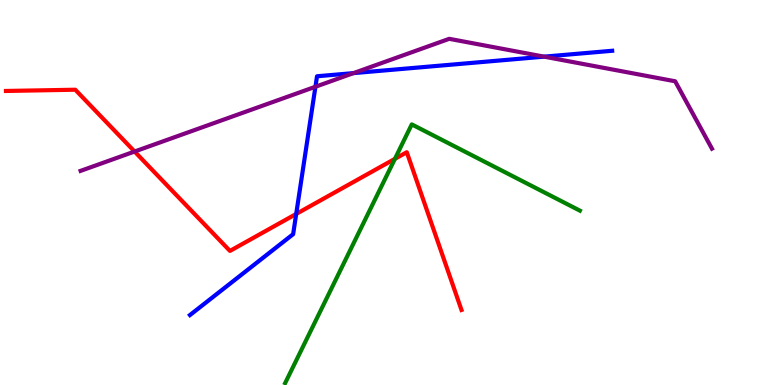[{'lines': ['blue', 'red'], 'intersections': [{'x': 3.82, 'y': 4.44}]}, {'lines': ['green', 'red'], 'intersections': [{'x': 5.1, 'y': 5.87}]}, {'lines': ['purple', 'red'], 'intersections': [{'x': 1.74, 'y': 6.06}]}, {'lines': ['blue', 'green'], 'intersections': []}, {'lines': ['blue', 'purple'], 'intersections': [{'x': 4.07, 'y': 7.75}, {'x': 4.56, 'y': 8.1}, {'x': 7.02, 'y': 8.53}]}, {'lines': ['green', 'purple'], 'intersections': []}]